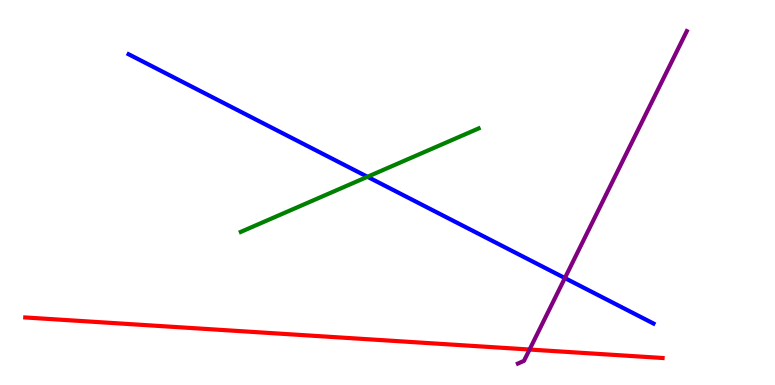[{'lines': ['blue', 'red'], 'intersections': []}, {'lines': ['green', 'red'], 'intersections': []}, {'lines': ['purple', 'red'], 'intersections': [{'x': 6.83, 'y': 0.921}]}, {'lines': ['blue', 'green'], 'intersections': [{'x': 4.74, 'y': 5.41}]}, {'lines': ['blue', 'purple'], 'intersections': [{'x': 7.29, 'y': 2.78}]}, {'lines': ['green', 'purple'], 'intersections': []}]